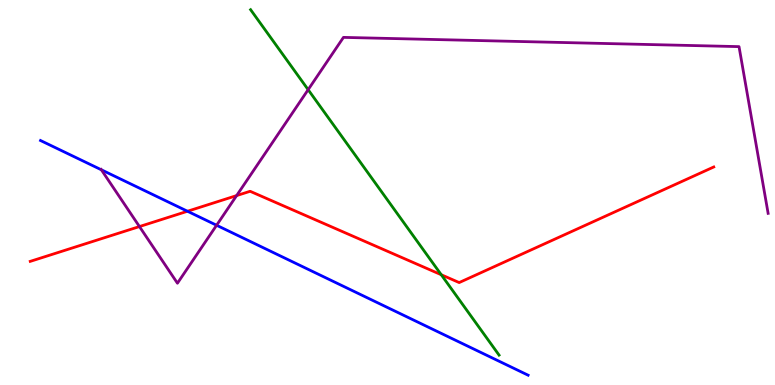[{'lines': ['blue', 'red'], 'intersections': [{'x': 2.42, 'y': 4.51}]}, {'lines': ['green', 'red'], 'intersections': [{'x': 5.69, 'y': 2.86}]}, {'lines': ['purple', 'red'], 'intersections': [{'x': 1.8, 'y': 4.12}, {'x': 3.05, 'y': 4.92}]}, {'lines': ['blue', 'green'], 'intersections': []}, {'lines': ['blue', 'purple'], 'intersections': [{'x': 1.31, 'y': 5.59}, {'x': 2.79, 'y': 4.15}]}, {'lines': ['green', 'purple'], 'intersections': [{'x': 3.98, 'y': 7.67}]}]